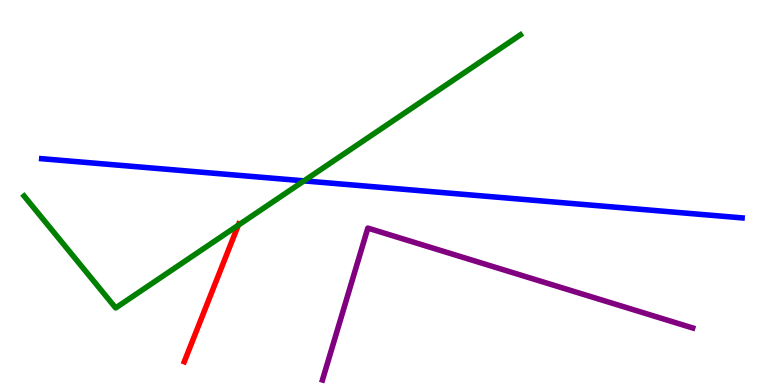[{'lines': ['blue', 'red'], 'intersections': []}, {'lines': ['green', 'red'], 'intersections': [{'x': 3.07, 'y': 4.15}]}, {'lines': ['purple', 'red'], 'intersections': []}, {'lines': ['blue', 'green'], 'intersections': [{'x': 3.92, 'y': 5.3}]}, {'lines': ['blue', 'purple'], 'intersections': []}, {'lines': ['green', 'purple'], 'intersections': []}]